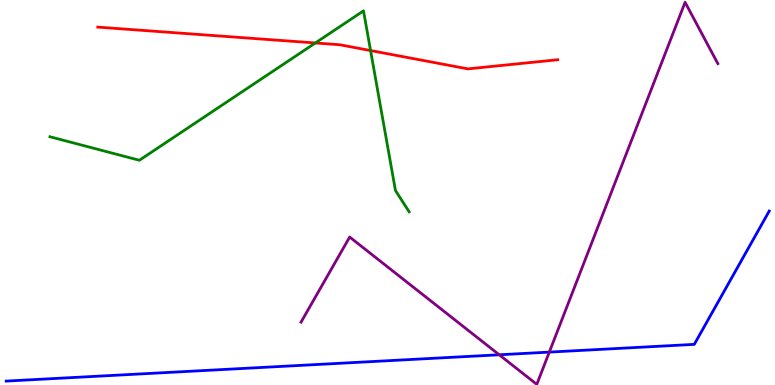[{'lines': ['blue', 'red'], 'intersections': []}, {'lines': ['green', 'red'], 'intersections': [{'x': 4.07, 'y': 8.88}, {'x': 4.78, 'y': 8.69}]}, {'lines': ['purple', 'red'], 'intersections': []}, {'lines': ['blue', 'green'], 'intersections': []}, {'lines': ['blue', 'purple'], 'intersections': [{'x': 6.44, 'y': 0.785}, {'x': 7.09, 'y': 0.854}]}, {'lines': ['green', 'purple'], 'intersections': []}]